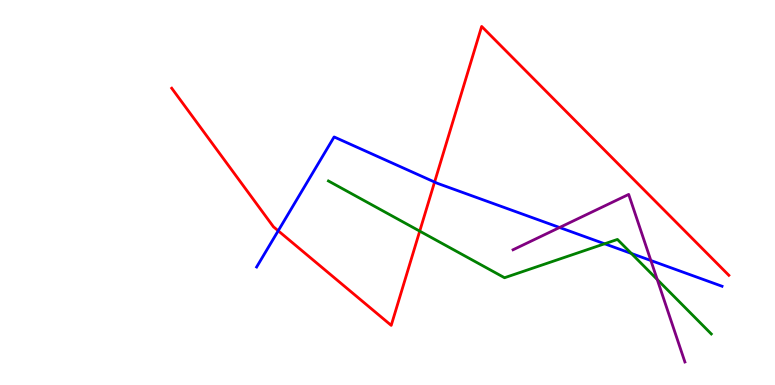[{'lines': ['blue', 'red'], 'intersections': [{'x': 3.59, 'y': 4.01}, {'x': 5.61, 'y': 5.27}]}, {'lines': ['green', 'red'], 'intersections': [{'x': 5.42, 'y': 4.0}]}, {'lines': ['purple', 'red'], 'intersections': []}, {'lines': ['blue', 'green'], 'intersections': [{'x': 7.8, 'y': 3.67}, {'x': 8.15, 'y': 3.42}]}, {'lines': ['blue', 'purple'], 'intersections': [{'x': 7.22, 'y': 4.09}, {'x': 8.4, 'y': 3.23}]}, {'lines': ['green', 'purple'], 'intersections': [{'x': 8.48, 'y': 2.74}]}]